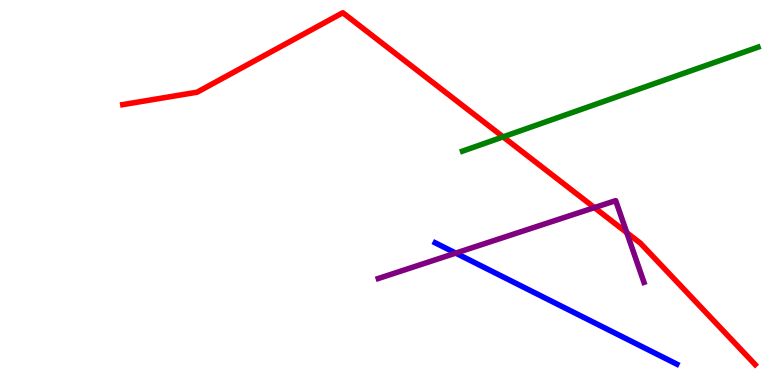[{'lines': ['blue', 'red'], 'intersections': []}, {'lines': ['green', 'red'], 'intersections': [{'x': 6.49, 'y': 6.44}]}, {'lines': ['purple', 'red'], 'intersections': [{'x': 7.67, 'y': 4.61}, {'x': 8.09, 'y': 3.96}]}, {'lines': ['blue', 'green'], 'intersections': []}, {'lines': ['blue', 'purple'], 'intersections': [{'x': 5.88, 'y': 3.43}]}, {'lines': ['green', 'purple'], 'intersections': []}]